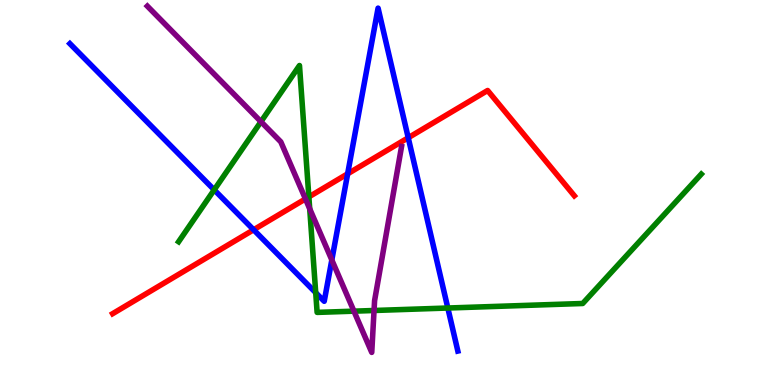[{'lines': ['blue', 'red'], 'intersections': [{'x': 3.27, 'y': 4.03}, {'x': 4.49, 'y': 5.49}, {'x': 5.27, 'y': 6.42}]}, {'lines': ['green', 'red'], 'intersections': [{'x': 3.99, 'y': 4.89}]}, {'lines': ['purple', 'red'], 'intersections': [{'x': 3.94, 'y': 4.83}]}, {'lines': ['blue', 'green'], 'intersections': [{'x': 2.76, 'y': 5.07}, {'x': 4.07, 'y': 2.4}, {'x': 5.78, 'y': 2.0}]}, {'lines': ['blue', 'purple'], 'intersections': [{'x': 4.28, 'y': 3.25}]}, {'lines': ['green', 'purple'], 'intersections': [{'x': 3.37, 'y': 6.84}, {'x': 4.0, 'y': 4.58}, {'x': 4.57, 'y': 1.92}, {'x': 4.83, 'y': 1.94}]}]